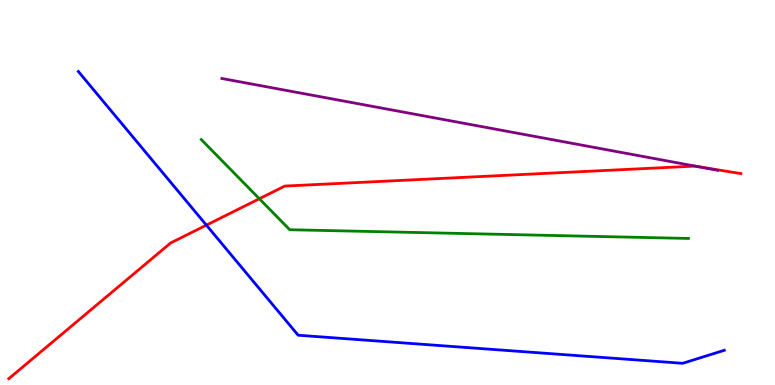[{'lines': ['blue', 'red'], 'intersections': [{'x': 2.66, 'y': 4.15}]}, {'lines': ['green', 'red'], 'intersections': [{'x': 3.35, 'y': 4.84}]}, {'lines': ['purple', 'red'], 'intersections': [{'x': 8.99, 'y': 5.68}]}, {'lines': ['blue', 'green'], 'intersections': []}, {'lines': ['blue', 'purple'], 'intersections': []}, {'lines': ['green', 'purple'], 'intersections': []}]